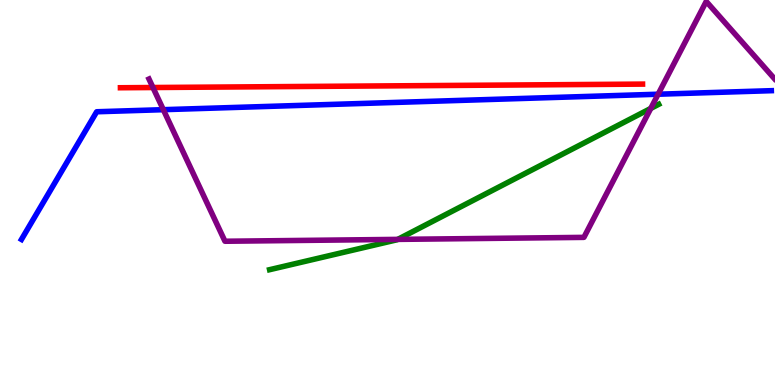[{'lines': ['blue', 'red'], 'intersections': []}, {'lines': ['green', 'red'], 'intersections': []}, {'lines': ['purple', 'red'], 'intersections': [{'x': 1.97, 'y': 7.73}]}, {'lines': ['blue', 'green'], 'intersections': []}, {'lines': ['blue', 'purple'], 'intersections': [{'x': 2.11, 'y': 7.15}, {'x': 8.49, 'y': 7.55}]}, {'lines': ['green', 'purple'], 'intersections': [{'x': 5.13, 'y': 3.78}, {'x': 8.4, 'y': 7.18}]}]